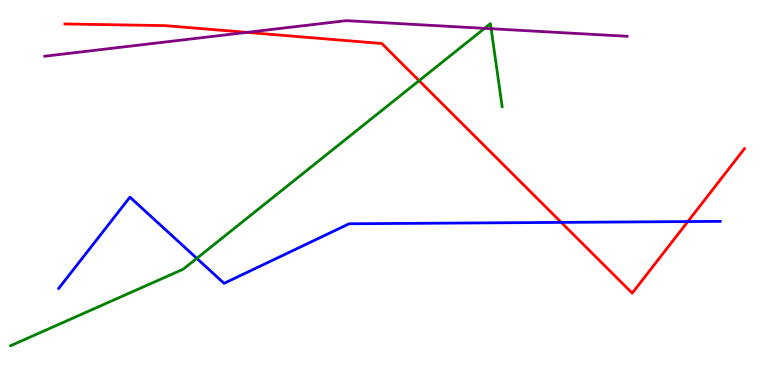[{'lines': ['blue', 'red'], 'intersections': [{'x': 7.24, 'y': 4.22}, {'x': 8.88, 'y': 4.25}]}, {'lines': ['green', 'red'], 'intersections': [{'x': 5.41, 'y': 7.9}]}, {'lines': ['purple', 'red'], 'intersections': [{'x': 3.19, 'y': 9.16}]}, {'lines': ['blue', 'green'], 'intersections': [{'x': 2.54, 'y': 3.29}]}, {'lines': ['blue', 'purple'], 'intersections': []}, {'lines': ['green', 'purple'], 'intersections': [{'x': 6.25, 'y': 9.26}, {'x': 6.34, 'y': 9.25}]}]